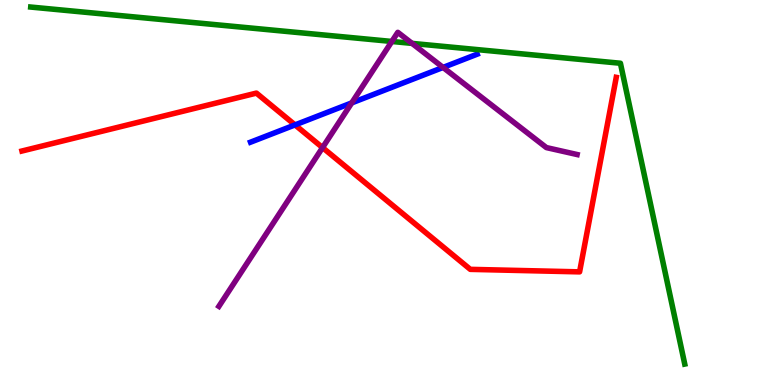[{'lines': ['blue', 'red'], 'intersections': [{'x': 3.81, 'y': 6.76}]}, {'lines': ['green', 'red'], 'intersections': []}, {'lines': ['purple', 'red'], 'intersections': [{'x': 4.16, 'y': 6.17}]}, {'lines': ['blue', 'green'], 'intersections': []}, {'lines': ['blue', 'purple'], 'intersections': [{'x': 4.54, 'y': 7.33}, {'x': 5.72, 'y': 8.25}]}, {'lines': ['green', 'purple'], 'intersections': [{'x': 5.06, 'y': 8.92}, {'x': 5.32, 'y': 8.87}]}]